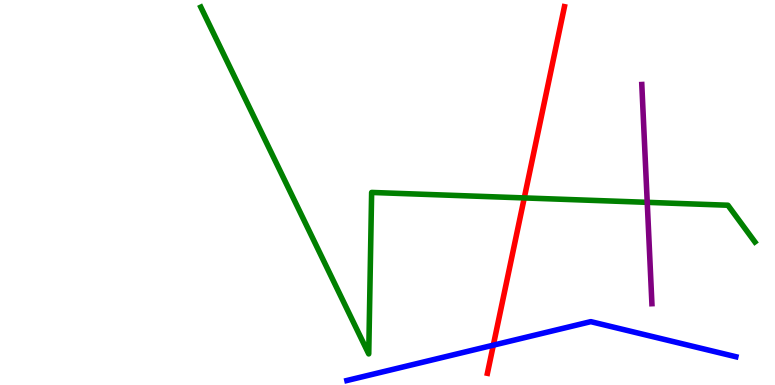[{'lines': ['blue', 'red'], 'intersections': [{'x': 6.37, 'y': 1.03}]}, {'lines': ['green', 'red'], 'intersections': [{'x': 6.76, 'y': 4.86}]}, {'lines': ['purple', 'red'], 'intersections': []}, {'lines': ['blue', 'green'], 'intersections': []}, {'lines': ['blue', 'purple'], 'intersections': []}, {'lines': ['green', 'purple'], 'intersections': [{'x': 8.35, 'y': 4.74}]}]